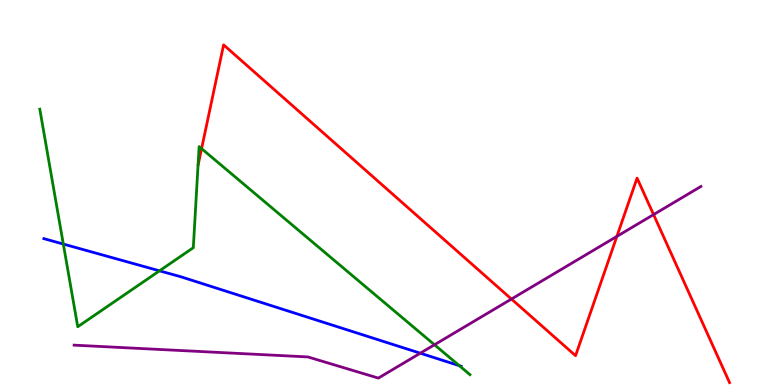[{'lines': ['blue', 'red'], 'intersections': []}, {'lines': ['green', 'red'], 'intersections': [{'x': 2.6, 'y': 6.14}]}, {'lines': ['purple', 'red'], 'intersections': [{'x': 6.6, 'y': 2.23}, {'x': 7.96, 'y': 3.86}, {'x': 8.43, 'y': 4.43}]}, {'lines': ['blue', 'green'], 'intersections': [{'x': 0.817, 'y': 3.66}, {'x': 2.06, 'y': 2.97}, {'x': 5.93, 'y': 0.503}]}, {'lines': ['blue', 'purple'], 'intersections': [{'x': 5.42, 'y': 0.826}]}, {'lines': ['green', 'purple'], 'intersections': [{'x': 5.61, 'y': 1.05}]}]